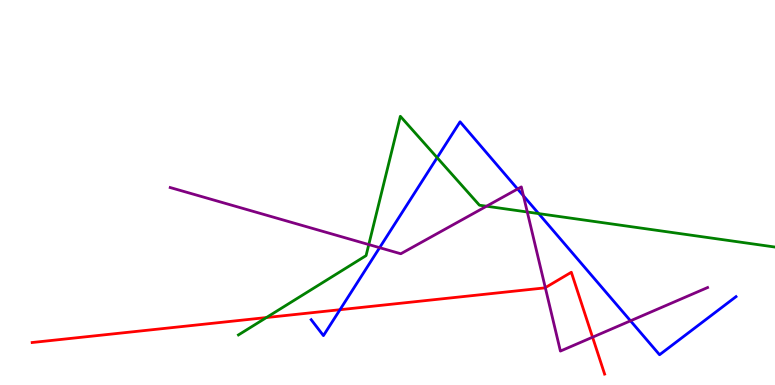[{'lines': ['blue', 'red'], 'intersections': [{'x': 4.39, 'y': 1.96}]}, {'lines': ['green', 'red'], 'intersections': [{'x': 3.44, 'y': 1.75}]}, {'lines': ['purple', 'red'], 'intersections': [{'x': 7.04, 'y': 2.53}, {'x': 7.65, 'y': 1.24}]}, {'lines': ['blue', 'green'], 'intersections': [{'x': 5.64, 'y': 5.9}, {'x': 6.95, 'y': 4.45}]}, {'lines': ['blue', 'purple'], 'intersections': [{'x': 4.9, 'y': 3.57}, {'x': 6.68, 'y': 5.09}, {'x': 6.75, 'y': 4.91}, {'x': 8.14, 'y': 1.67}]}, {'lines': ['green', 'purple'], 'intersections': [{'x': 4.76, 'y': 3.65}, {'x': 6.28, 'y': 4.64}, {'x': 6.8, 'y': 4.49}]}]